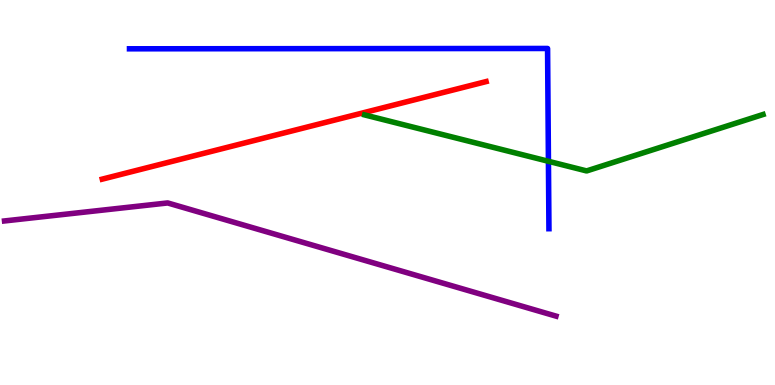[{'lines': ['blue', 'red'], 'intersections': []}, {'lines': ['green', 'red'], 'intersections': []}, {'lines': ['purple', 'red'], 'intersections': []}, {'lines': ['blue', 'green'], 'intersections': [{'x': 7.08, 'y': 5.81}]}, {'lines': ['blue', 'purple'], 'intersections': []}, {'lines': ['green', 'purple'], 'intersections': []}]